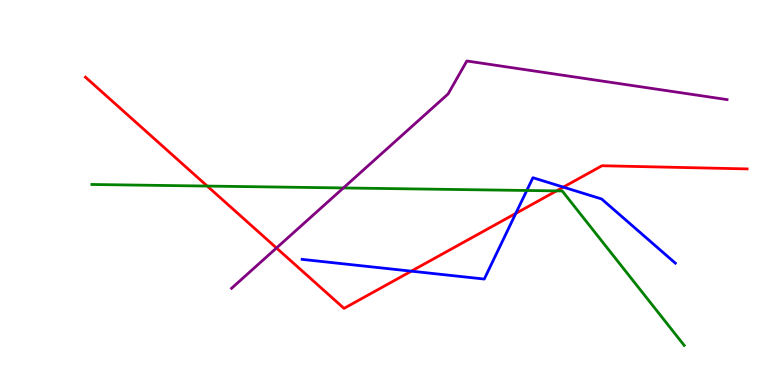[{'lines': ['blue', 'red'], 'intersections': [{'x': 5.31, 'y': 2.96}, {'x': 6.66, 'y': 4.46}, {'x': 7.27, 'y': 5.14}]}, {'lines': ['green', 'red'], 'intersections': [{'x': 2.67, 'y': 5.17}, {'x': 7.18, 'y': 5.04}]}, {'lines': ['purple', 'red'], 'intersections': [{'x': 3.57, 'y': 3.56}]}, {'lines': ['blue', 'green'], 'intersections': [{'x': 6.8, 'y': 5.05}]}, {'lines': ['blue', 'purple'], 'intersections': []}, {'lines': ['green', 'purple'], 'intersections': [{'x': 4.43, 'y': 5.12}]}]